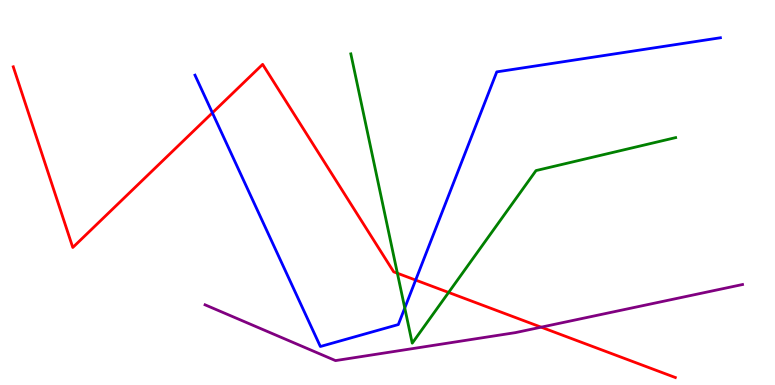[{'lines': ['blue', 'red'], 'intersections': [{'x': 2.74, 'y': 7.07}, {'x': 5.36, 'y': 2.73}]}, {'lines': ['green', 'red'], 'intersections': [{'x': 5.13, 'y': 2.9}, {'x': 5.79, 'y': 2.4}]}, {'lines': ['purple', 'red'], 'intersections': [{'x': 6.98, 'y': 1.5}]}, {'lines': ['blue', 'green'], 'intersections': [{'x': 5.22, 'y': 2.0}]}, {'lines': ['blue', 'purple'], 'intersections': []}, {'lines': ['green', 'purple'], 'intersections': []}]